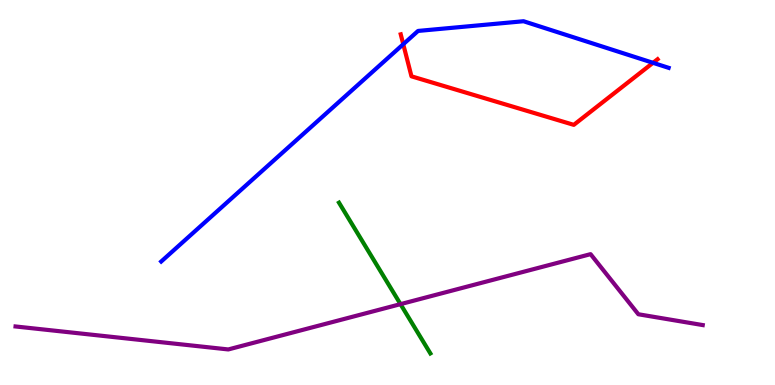[{'lines': ['blue', 'red'], 'intersections': [{'x': 5.2, 'y': 8.85}, {'x': 8.43, 'y': 8.37}]}, {'lines': ['green', 'red'], 'intersections': []}, {'lines': ['purple', 'red'], 'intersections': []}, {'lines': ['blue', 'green'], 'intersections': []}, {'lines': ['blue', 'purple'], 'intersections': []}, {'lines': ['green', 'purple'], 'intersections': [{'x': 5.17, 'y': 2.1}]}]